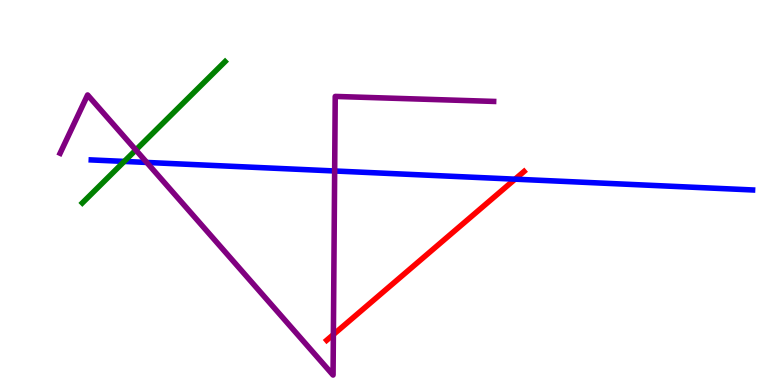[{'lines': ['blue', 'red'], 'intersections': [{'x': 6.65, 'y': 5.35}]}, {'lines': ['green', 'red'], 'intersections': []}, {'lines': ['purple', 'red'], 'intersections': [{'x': 4.3, 'y': 1.31}]}, {'lines': ['blue', 'green'], 'intersections': [{'x': 1.6, 'y': 5.81}]}, {'lines': ['blue', 'purple'], 'intersections': [{'x': 1.89, 'y': 5.78}, {'x': 4.32, 'y': 5.56}]}, {'lines': ['green', 'purple'], 'intersections': [{'x': 1.75, 'y': 6.1}]}]